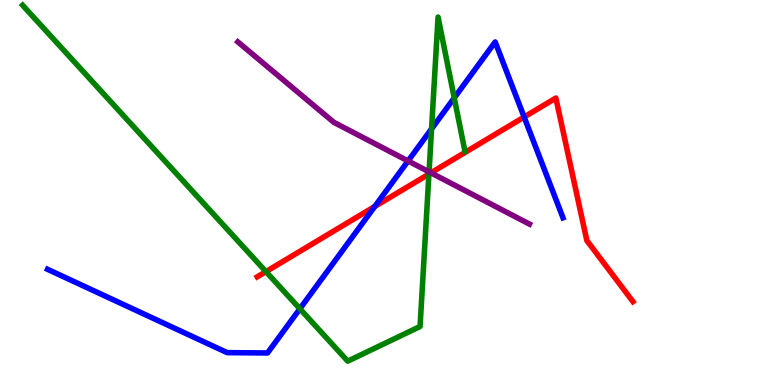[{'lines': ['blue', 'red'], 'intersections': [{'x': 4.84, 'y': 4.64}, {'x': 6.76, 'y': 6.96}]}, {'lines': ['green', 'red'], 'intersections': [{'x': 3.43, 'y': 2.94}, {'x': 5.53, 'y': 5.48}]}, {'lines': ['purple', 'red'], 'intersections': [{'x': 5.56, 'y': 5.51}]}, {'lines': ['blue', 'green'], 'intersections': [{'x': 3.87, 'y': 1.98}, {'x': 5.57, 'y': 6.65}, {'x': 5.86, 'y': 7.46}]}, {'lines': ['blue', 'purple'], 'intersections': [{'x': 5.27, 'y': 5.82}]}, {'lines': ['green', 'purple'], 'intersections': [{'x': 5.54, 'y': 5.54}]}]